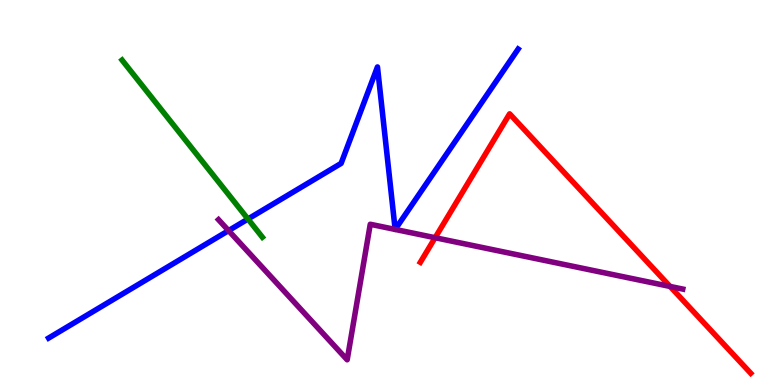[{'lines': ['blue', 'red'], 'intersections': []}, {'lines': ['green', 'red'], 'intersections': []}, {'lines': ['purple', 'red'], 'intersections': [{'x': 5.61, 'y': 3.83}, {'x': 8.65, 'y': 2.56}]}, {'lines': ['blue', 'green'], 'intersections': [{'x': 3.2, 'y': 4.31}]}, {'lines': ['blue', 'purple'], 'intersections': [{'x': 2.95, 'y': 4.01}]}, {'lines': ['green', 'purple'], 'intersections': []}]